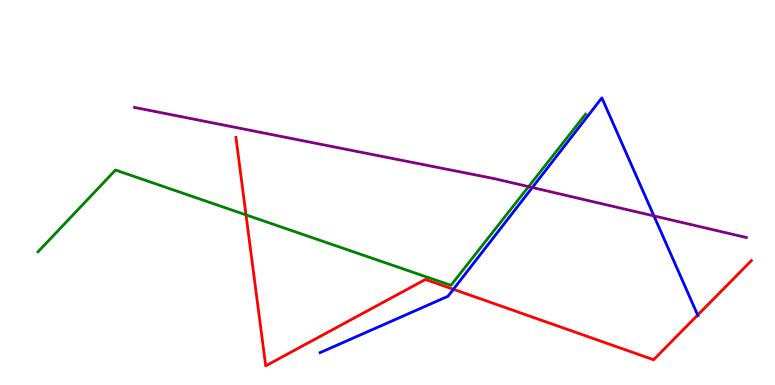[{'lines': ['blue', 'red'], 'intersections': [{'x': 5.85, 'y': 2.49}, {'x': 9.0, 'y': 1.82}]}, {'lines': ['green', 'red'], 'intersections': [{'x': 3.17, 'y': 4.42}]}, {'lines': ['purple', 'red'], 'intersections': []}, {'lines': ['blue', 'green'], 'intersections': []}, {'lines': ['blue', 'purple'], 'intersections': [{'x': 6.87, 'y': 5.13}, {'x': 8.44, 'y': 4.39}]}, {'lines': ['green', 'purple'], 'intersections': [{'x': 6.82, 'y': 5.15}]}]